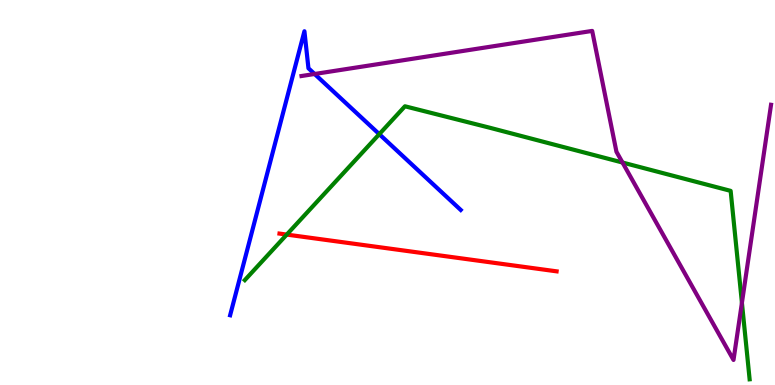[{'lines': ['blue', 'red'], 'intersections': []}, {'lines': ['green', 'red'], 'intersections': [{'x': 3.7, 'y': 3.91}]}, {'lines': ['purple', 'red'], 'intersections': []}, {'lines': ['blue', 'green'], 'intersections': [{'x': 4.89, 'y': 6.52}]}, {'lines': ['blue', 'purple'], 'intersections': [{'x': 4.06, 'y': 8.08}]}, {'lines': ['green', 'purple'], 'intersections': [{'x': 8.03, 'y': 5.78}, {'x': 9.57, 'y': 2.14}]}]